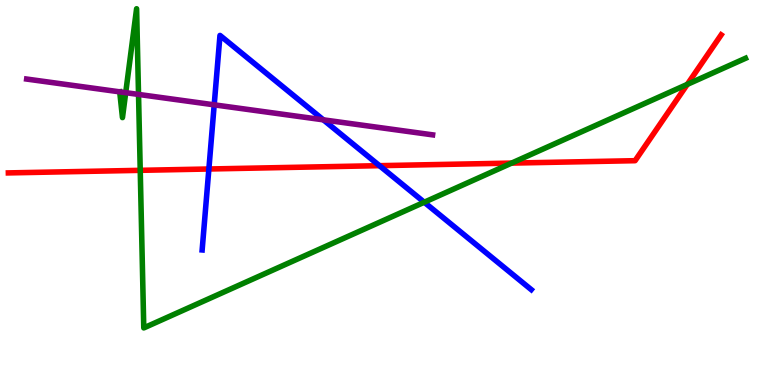[{'lines': ['blue', 'red'], 'intersections': [{'x': 2.7, 'y': 5.61}, {'x': 4.9, 'y': 5.7}]}, {'lines': ['green', 'red'], 'intersections': [{'x': 1.81, 'y': 5.58}, {'x': 6.6, 'y': 5.76}, {'x': 8.87, 'y': 7.81}]}, {'lines': ['purple', 'red'], 'intersections': []}, {'lines': ['blue', 'green'], 'intersections': [{'x': 5.47, 'y': 4.75}]}, {'lines': ['blue', 'purple'], 'intersections': [{'x': 2.76, 'y': 7.28}, {'x': 4.17, 'y': 6.89}]}, {'lines': ['green', 'purple'], 'intersections': [{'x': 1.54, 'y': 7.61}, {'x': 1.62, 'y': 7.59}, {'x': 1.79, 'y': 7.55}]}]